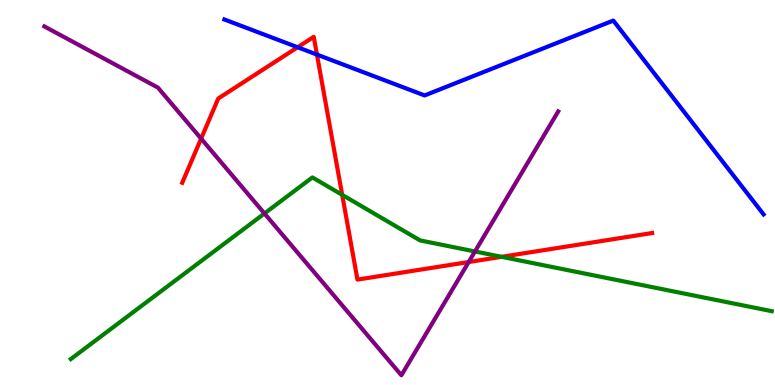[{'lines': ['blue', 'red'], 'intersections': [{'x': 3.84, 'y': 8.77}, {'x': 4.09, 'y': 8.58}]}, {'lines': ['green', 'red'], 'intersections': [{'x': 4.42, 'y': 4.94}, {'x': 6.47, 'y': 3.33}]}, {'lines': ['purple', 'red'], 'intersections': [{'x': 2.59, 'y': 6.4}, {'x': 6.05, 'y': 3.19}]}, {'lines': ['blue', 'green'], 'intersections': []}, {'lines': ['blue', 'purple'], 'intersections': []}, {'lines': ['green', 'purple'], 'intersections': [{'x': 3.41, 'y': 4.46}, {'x': 6.13, 'y': 3.47}]}]